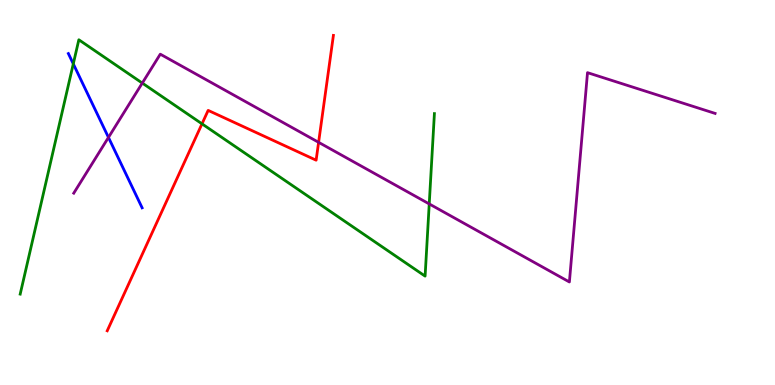[{'lines': ['blue', 'red'], 'intersections': []}, {'lines': ['green', 'red'], 'intersections': [{'x': 2.61, 'y': 6.78}]}, {'lines': ['purple', 'red'], 'intersections': [{'x': 4.11, 'y': 6.3}]}, {'lines': ['blue', 'green'], 'intersections': [{'x': 0.946, 'y': 8.34}]}, {'lines': ['blue', 'purple'], 'intersections': [{'x': 1.4, 'y': 6.43}]}, {'lines': ['green', 'purple'], 'intersections': [{'x': 1.84, 'y': 7.84}, {'x': 5.54, 'y': 4.7}]}]